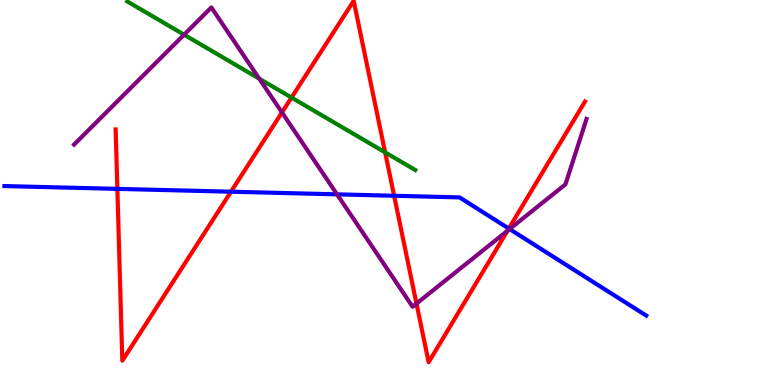[{'lines': ['blue', 'red'], 'intersections': [{'x': 1.51, 'y': 5.09}, {'x': 2.98, 'y': 5.02}, {'x': 5.09, 'y': 4.92}, {'x': 6.57, 'y': 4.06}]}, {'lines': ['green', 'red'], 'intersections': [{'x': 3.76, 'y': 7.47}, {'x': 4.97, 'y': 6.04}]}, {'lines': ['purple', 'red'], 'intersections': [{'x': 3.64, 'y': 7.08}, {'x': 5.37, 'y': 2.11}, {'x': 6.55, 'y': 4.01}]}, {'lines': ['blue', 'green'], 'intersections': []}, {'lines': ['blue', 'purple'], 'intersections': [{'x': 4.35, 'y': 4.95}, {'x': 6.58, 'y': 4.05}]}, {'lines': ['green', 'purple'], 'intersections': [{'x': 2.38, 'y': 9.1}, {'x': 3.35, 'y': 7.96}]}]